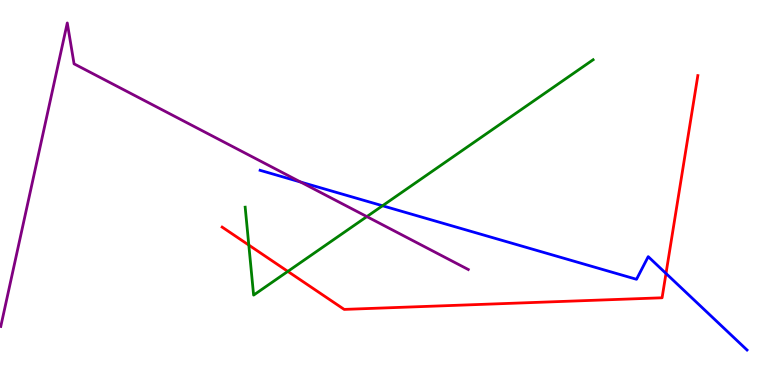[{'lines': ['blue', 'red'], 'intersections': [{'x': 8.59, 'y': 2.9}]}, {'lines': ['green', 'red'], 'intersections': [{'x': 3.21, 'y': 3.63}, {'x': 3.71, 'y': 2.95}]}, {'lines': ['purple', 'red'], 'intersections': []}, {'lines': ['blue', 'green'], 'intersections': [{'x': 4.94, 'y': 4.66}]}, {'lines': ['blue', 'purple'], 'intersections': [{'x': 3.88, 'y': 5.27}]}, {'lines': ['green', 'purple'], 'intersections': [{'x': 4.73, 'y': 4.37}]}]